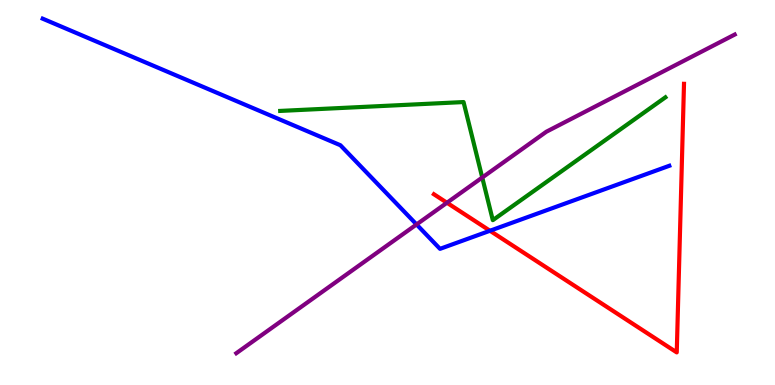[{'lines': ['blue', 'red'], 'intersections': [{'x': 6.32, 'y': 4.01}]}, {'lines': ['green', 'red'], 'intersections': []}, {'lines': ['purple', 'red'], 'intersections': [{'x': 5.77, 'y': 4.73}]}, {'lines': ['blue', 'green'], 'intersections': []}, {'lines': ['blue', 'purple'], 'intersections': [{'x': 5.37, 'y': 4.17}]}, {'lines': ['green', 'purple'], 'intersections': [{'x': 6.22, 'y': 5.39}]}]